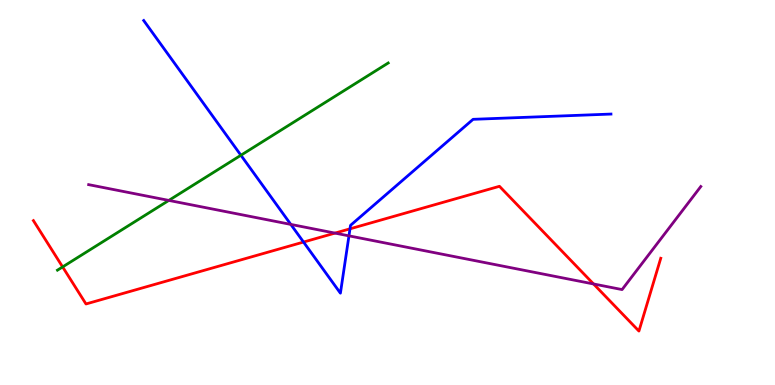[{'lines': ['blue', 'red'], 'intersections': [{'x': 3.92, 'y': 3.71}, {'x': 4.52, 'y': 4.06}]}, {'lines': ['green', 'red'], 'intersections': [{'x': 0.808, 'y': 3.07}]}, {'lines': ['purple', 'red'], 'intersections': [{'x': 4.32, 'y': 3.95}, {'x': 7.66, 'y': 2.62}]}, {'lines': ['blue', 'green'], 'intersections': [{'x': 3.11, 'y': 5.97}]}, {'lines': ['blue', 'purple'], 'intersections': [{'x': 3.75, 'y': 4.17}, {'x': 4.5, 'y': 3.87}]}, {'lines': ['green', 'purple'], 'intersections': [{'x': 2.18, 'y': 4.79}]}]